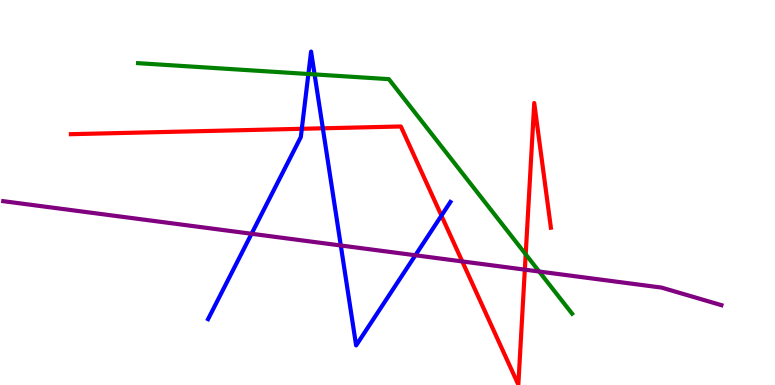[{'lines': ['blue', 'red'], 'intersections': [{'x': 3.89, 'y': 6.65}, {'x': 4.17, 'y': 6.67}, {'x': 5.7, 'y': 4.4}]}, {'lines': ['green', 'red'], 'intersections': [{'x': 6.78, 'y': 3.39}]}, {'lines': ['purple', 'red'], 'intersections': [{'x': 5.96, 'y': 3.21}, {'x': 6.77, 'y': 3.0}]}, {'lines': ['blue', 'green'], 'intersections': [{'x': 3.98, 'y': 8.08}, {'x': 4.06, 'y': 8.07}]}, {'lines': ['blue', 'purple'], 'intersections': [{'x': 3.25, 'y': 3.93}, {'x': 4.4, 'y': 3.62}, {'x': 5.36, 'y': 3.37}]}, {'lines': ['green', 'purple'], 'intersections': [{'x': 6.96, 'y': 2.95}]}]